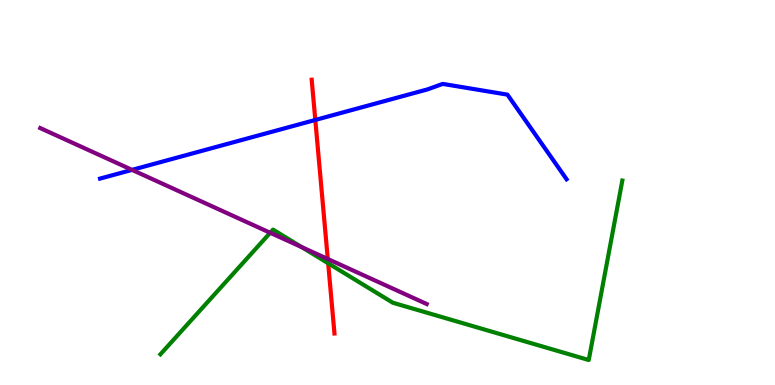[{'lines': ['blue', 'red'], 'intersections': [{'x': 4.07, 'y': 6.88}]}, {'lines': ['green', 'red'], 'intersections': [{'x': 4.23, 'y': 3.16}]}, {'lines': ['purple', 'red'], 'intersections': [{'x': 4.23, 'y': 3.27}]}, {'lines': ['blue', 'green'], 'intersections': []}, {'lines': ['blue', 'purple'], 'intersections': [{'x': 1.7, 'y': 5.59}]}, {'lines': ['green', 'purple'], 'intersections': [{'x': 3.49, 'y': 3.95}, {'x': 3.89, 'y': 3.58}]}]